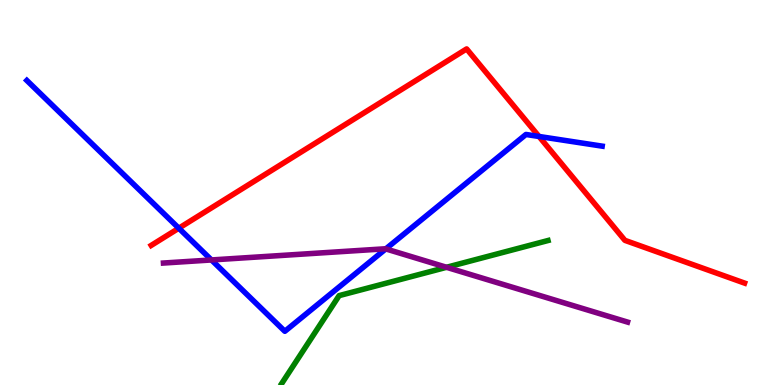[{'lines': ['blue', 'red'], 'intersections': [{'x': 2.31, 'y': 4.07}, {'x': 6.96, 'y': 6.46}]}, {'lines': ['green', 'red'], 'intersections': []}, {'lines': ['purple', 'red'], 'intersections': []}, {'lines': ['blue', 'green'], 'intersections': []}, {'lines': ['blue', 'purple'], 'intersections': [{'x': 2.73, 'y': 3.25}, {'x': 4.98, 'y': 3.54}]}, {'lines': ['green', 'purple'], 'intersections': [{'x': 5.76, 'y': 3.06}]}]